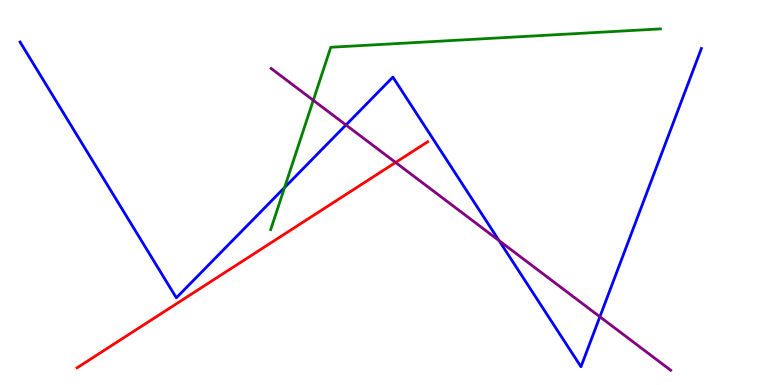[{'lines': ['blue', 'red'], 'intersections': []}, {'lines': ['green', 'red'], 'intersections': []}, {'lines': ['purple', 'red'], 'intersections': [{'x': 5.1, 'y': 5.78}]}, {'lines': ['blue', 'green'], 'intersections': [{'x': 3.67, 'y': 5.13}]}, {'lines': ['blue', 'purple'], 'intersections': [{'x': 4.46, 'y': 6.75}, {'x': 6.44, 'y': 3.75}, {'x': 7.74, 'y': 1.77}]}, {'lines': ['green', 'purple'], 'intersections': [{'x': 4.04, 'y': 7.39}]}]